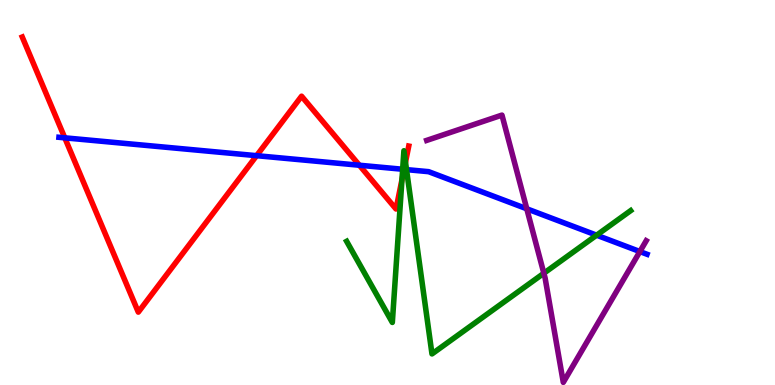[{'lines': ['blue', 'red'], 'intersections': [{'x': 0.836, 'y': 6.42}, {'x': 3.31, 'y': 5.96}, {'x': 4.64, 'y': 5.71}, {'x': 5.21, 'y': 5.6}]}, {'lines': ['green', 'red'], 'intersections': [{'x': 5.19, 'y': 5.33}, {'x': 5.23, 'y': 5.79}]}, {'lines': ['purple', 'red'], 'intersections': []}, {'lines': ['blue', 'green'], 'intersections': [{'x': 5.2, 'y': 5.6}, {'x': 5.25, 'y': 5.59}, {'x': 7.7, 'y': 3.89}]}, {'lines': ['blue', 'purple'], 'intersections': [{'x': 6.8, 'y': 4.58}, {'x': 8.26, 'y': 3.47}]}, {'lines': ['green', 'purple'], 'intersections': [{'x': 7.02, 'y': 2.9}]}]